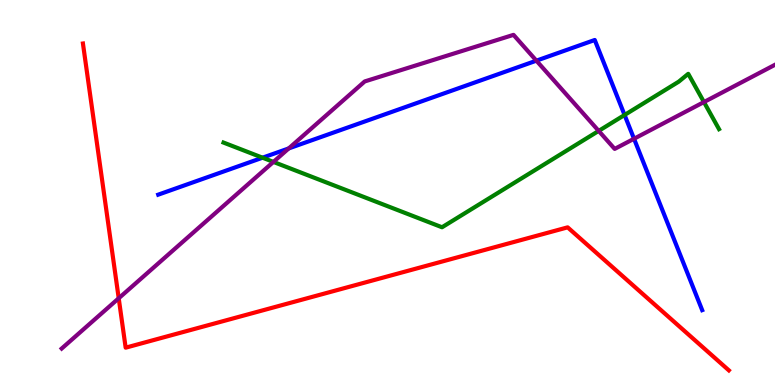[{'lines': ['blue', 'red'], 'intersections': []}, {'lines': ['green', 'red'], 'intersections': []}, {'lines': ['purple', 'red'], 'intersections': [{'x': 1.53, 'y': 2.25}]}, {'lines': ['blue', 'green'], 'intersections': [{'x': 3.39, 'y': 5.9}, {'x': 8.06, 'y': 7.01}]}, {'lines': ['blue', 'purple'], 'intersections': [{'x': 3.73, 'y': 6.14}, {'x': 6.92, 'y': 8.42}, {'x': 8.18, 'y': 6.4}]}, {'lines': ['green', 'purple'], 'intersections': [{'x': 3.53, 'y': 5.79}, {'x': 7.73, 'y': 6.6}, {'x': 9.08, 'y': 7.35}]}]